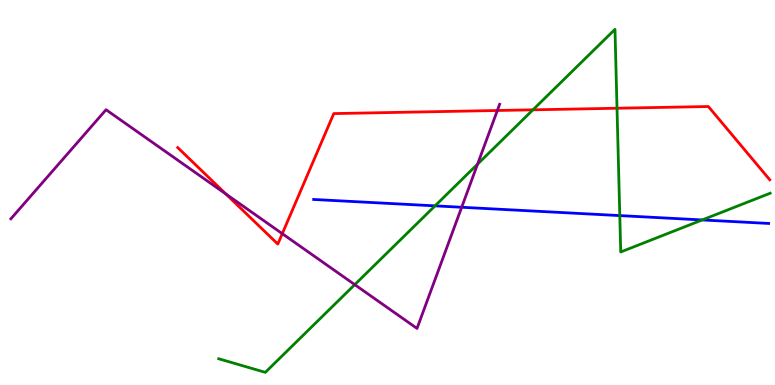[{'lines': ['blue', 'red'], 'intersections': []}, {'lines': ['green', 'red'], 'intersections': [{'x': 6.88, 'y': 7.15}, {'x': 7.96, 'y': 7.19}]}, {'lines': ['purple', 'red'], 'intersections': [{'x': 2.92, 'y': 4.96}, {'x': 3.64, 'y': 3.93}, {'x': 6.42, 'y': 7.13}]}, {'lines': ['blue', 'green'], 'intersections': [{'x': 5.61, 'y': 4.65}, {'x': 8.0, 'y': 4.4}, {'x': 9.06, 'y': 4.29}]}, {'lines': ['blue', 'purple'], 'intersections': [{'x': 5.96, 'y': 4.62}]}, {'lines': ['green', 'purple'], 'intersections': [{'x': 4.58, 'y': 2.61}, {'x': 6.16, 'y': 5.74}]}]